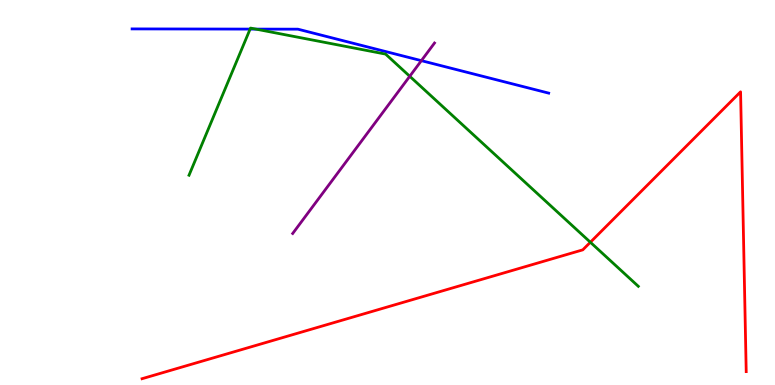[{'lines': ['blue', 'red'], 'intersections': []}, {'lines': ['green', 'red'], 'intersections': [{'x': 7.62, 'y': 3.71}]}, {'lines': ['purple', 'red'], 'intersections': []}, {'lines': ['blue', 'green'], 'intersections': [{'x': 3.23, 'y': 9.24}, {'x': 3.3, 'y': 9.24}]}, {'lines': ['blue', 'purple'], 'intersections': [{'x': 5.44, 'y': 8.42}]}, {'lines': ['green', 'purple'], 'intersections': [{'x': 5.29, 'y': 8.02}]}]